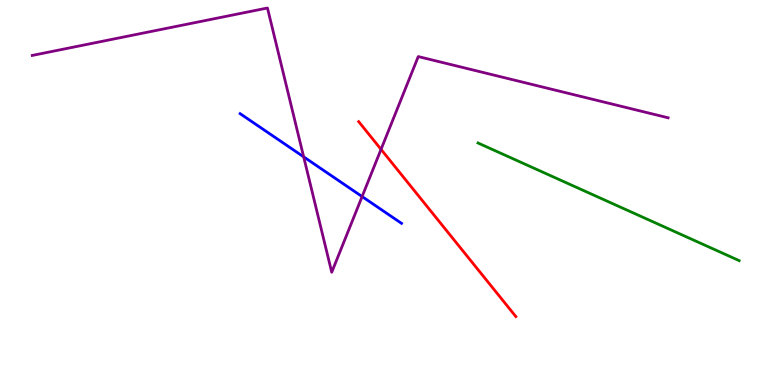[{'lines': ['blue', 'red'], 'intersections': []}, {'lines': ['green', 'red'], 'intersections': []}, {'lines': ['purple', 'red'], 'intersections': [{'x': 4.92, 'y': 6.12}]}, {'lines': ['blue', 'green'], 'intersections': []}, {'lines': ['blue', 'purple'], 'intersections': [{'x': 3.92, 'y': 5.93}, {'x': 4.67, 'y': 4.89}]}, {'lines': ['green', 'purple'], 'intersections': []}]